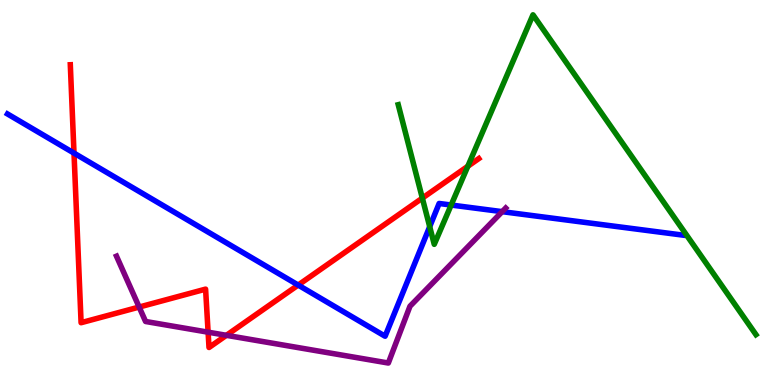[{'lines': ['blue', 'red'], 'intersections': [{'x': 0.955, 'y': 6.02}, {'x': 3.85, 'y': 2.6}]}, {'lines': ['green', 'red'], 'intersections': [{'x': 5.45, 'y': 4.85}, {'x': 6.04, 'y': 5.68}]}, {'lines': ['purple', 'red'], 'intersections': [{'x': 1.8, 'y': 2.02}, {'x': 2.69, 'y': 1.37}, {'x': 2.92, 'y': 1.29}]}, {'lines': ['blue', 'green'], 'intersections': [{'x': 5.54, 'y': 4.11}, {'x': 5.82, 'y': 4.67}]}, {'lines': ['blue', 'purple'], 'intersections': [{'x': 6.48, 'y': 4.5}]}, {'lines': ['green', 'purple'], 'intersections': []}]